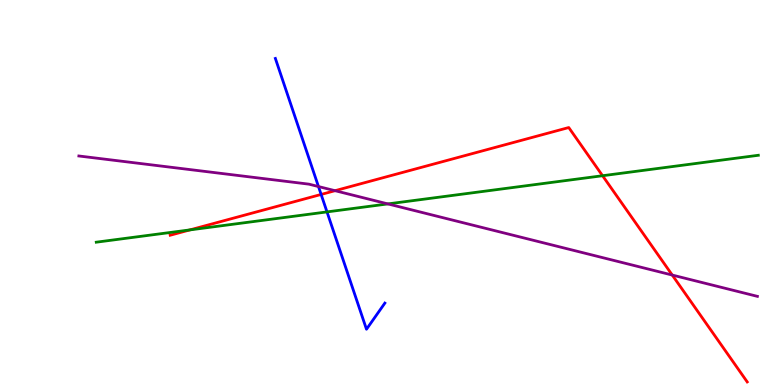[{'lines': ['blue', 'red'], 'intersections': [{'x': 4.14, 'y': 4.95}]}, {'lines': ['green', 'red'], 'intersections': [{'x': 2.45, 'y': 4.03}, {'x': 7.78, 'y': 5.44}]}, {'lines': ['purple', 'red'], 'intersections': [{'x': 4.32, 'y': 5.05}, {'x': 8.67, 'y': 2.86}]}, {'lines': ['blue', 'green'], 'intersections': [{'x': 4.22, 'y': 4.5}]}, {'lines': ['blue', 'purple'], 'intersections': [{'x': 4.11, 'y': 5.15}]}, {'lines': ['green', 'purple'], 'intersections': [{'x': 5.0, 'y': 4.7}]}]